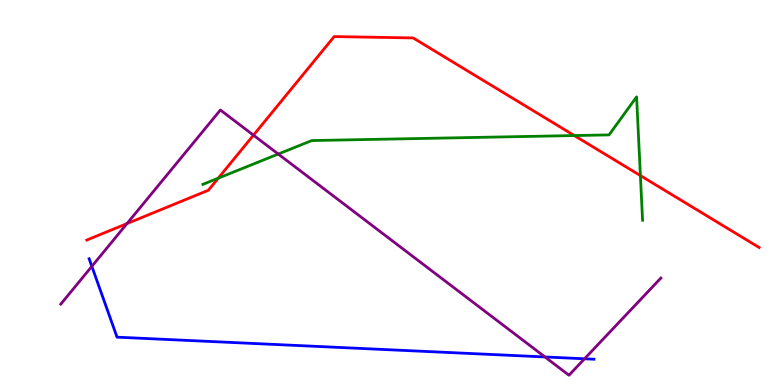[{'lines': ['blue', 'red'], 'intersections': []}, {'lines': ['green', 'red'], 'intersections': [{'x': 2.82, 'y': 5.37}, {'x': 7.41, 'y': 6.48}, {'x': 8.26, 'y': 5.44}]}, {'lines': ['purple', 'red'], 'intersections': [{'x': 1.64, 'y': 4.19}, {'x': 3.27, 'y': 6.49}]}, {'lines': ['blue', 'green'], 'intersections': []}, {'lines': ['blue', 'purple'], 'intersections': [{'x': 1.19, 'y': 3.08}, {'x': 7.03, 'y': 0.728}, {'x': 7.54, 'y': 0.681}]}, {'lines': ['green', 'purple'], 'intersections': [{'x': 3.59, 'y': 6.0}]}]